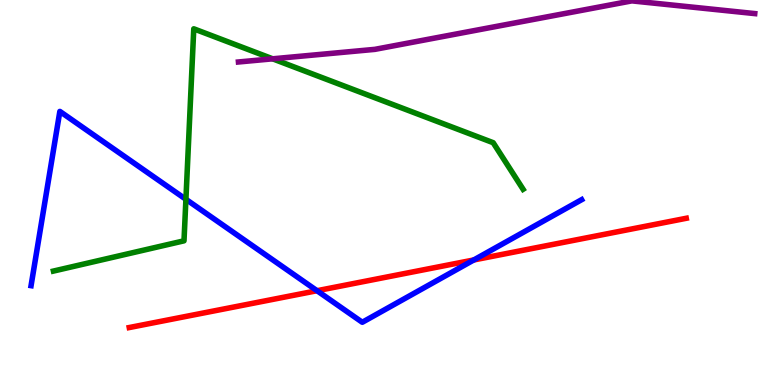[{'lines': ['blue', 'red'], 'intersections': [{'x': 4.09, 'y': 2.45}, {'x': 6.11, 'y': 3.25}]}, {'lines': ['green', 'red'], 'intersections': []}, {'lines': ['purple', 'red'], 'intersections': []}, {'lines': ['blue', 'green'], 'intersections': [{'x': 2.4, 'y': 4.82}]}, {'lines': ['blue', 'purple'], 'intersections': []}, {'lines': ['green', 'purple'], 'intersections': [{'x': 3.52, 'y': 8.47}]}]